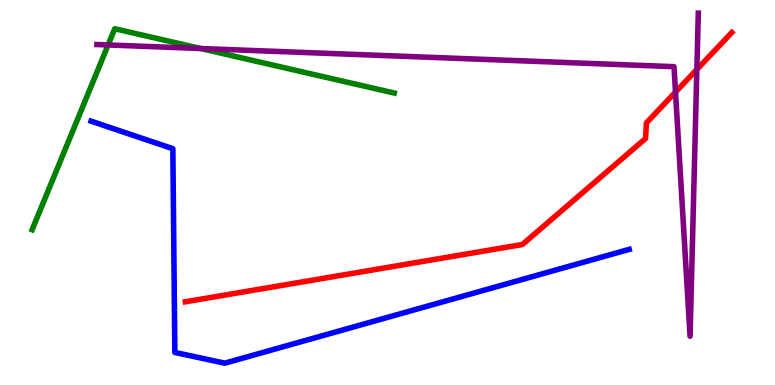[{'lines': ['blue', 'red'], 'intersections': []}, {'lines': ['green', 'red'], 'intersections': []}, {'lines': ['purple', 'red'], 'intersections': [{'x': 8.72, 'y': 7.61}, {'x': 8.99, 'y': 8.2}]}, {'lines': ['blue', 'green'], 'intersections': []}, {'lines': ['blue', 'purple'], 'intersections': []}, {'lines': ['green', 'purple'], 'intersections': [{'x': 1.39, 'y': 8.83}, {'x': 2.59, 'y': 8.74}]}]